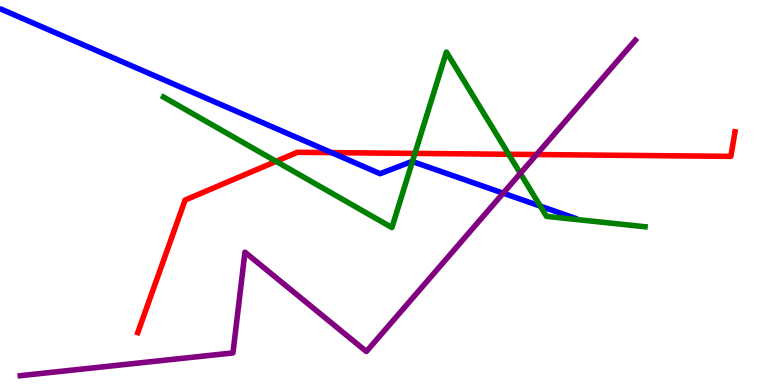[{'lines': ['blue', 'red'], 'intersections': [{'x': 4.28, 'y': 6.04}]}, {'lines': ['green', 'red'], 'intersections': [{'x': 3.56, 'y': 5.81}, {'x': 5.35, 'y': 6.02}, {'x': 6.56, 'y': 5.99}]}, {'lines': ['purple', 'red'], 'intersections': [{'x': 6.92, 'y': 5.99}]}, {'lines': ['blue', 'green'], 'intersections': [{'x': 5.32, 'y': 5.8}, {'x': 6.97, 'y': 4.65}]}, {'lines': ['blue', 'purple'], 'intersections': [{'x': 6.49, 'y': 4.98}]}, {'lines': ['green', 'purple'], 'intersections': [{'x': 6.71, 'y': 5.5}]}]